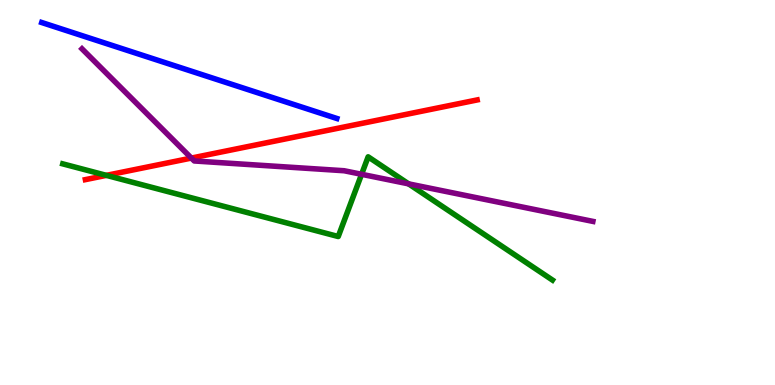[{'lines': ['blue', 'red'], 'intersections': []}, {'lines': ['green', 'red'], 'intersections': [{'x': 1.37, 'y': 5.45}]}, {'lines': ['purple', 'red'], 'intersections': [{'x': 2.47, 'y': 5.89}]}, {'lines': ['blue', 'green'], 'intersections': []}, {'lines': ['blue', 'purple'], 'intersections': []}, {'lines': ['green', 'purple'], 'intersections': [{'x': 4.67, 'y': 5.47}, {'x': 5.27, 'y': 5.22}]}]